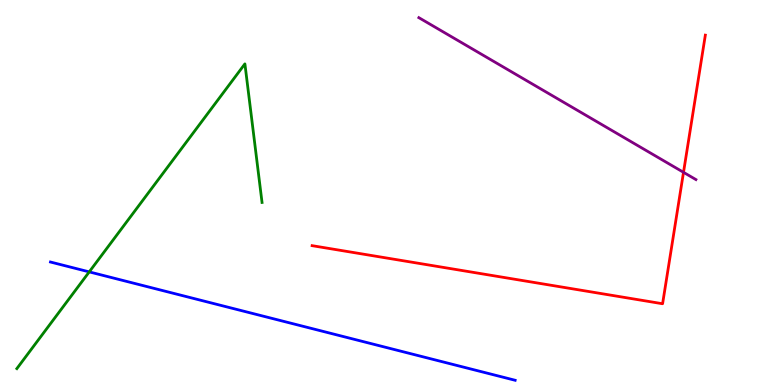[{'lines': ['blue', 'red'], 'intersections': []}, {'lines': ['green', 'red'], 'intersections': []}, {'lines': ['purple', 'red'], 'intersections': [{'x': 8.82, 'y': 5.52}]}, {'lines': ['blue', 'green'], 'intersections': [{'x': 1.15, 'y': 2.94}]}, {'lines': ['blue', 'purple'], 'intersections': []}, {'lines': ['green', 'purple'], 'intersections': []}]